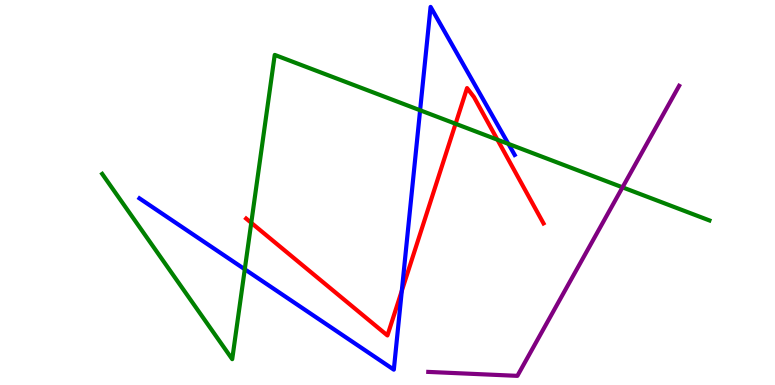[{'lines': ['blue', 'red'], 'intersections': [{'x': 5.18, 'y': 2.45}]}, {'lines': ['green', 'red'], 'intersections': [{'x': 3.24, 'y': 4.21}, {'x': 5.88, 'y': 6.79}, {'x': 6.42, 'y': 6.37}]}, {'lines': ['purple', 'red'], 'intersections': []}, {'lines': ['blue', 'green'], 'intersections': [{'x': 3.16, 'y': 3.01}, {'x': 5.42, 'y': 7.14}, {'x': 6.56, 'y': 6.26}]}, {'lines': ['blue', 'purple'], 'intersections': []}, {'lines': ['green', 'purple'], 'intersections': [{'x': 8.03, 'y': 5.13}]}]